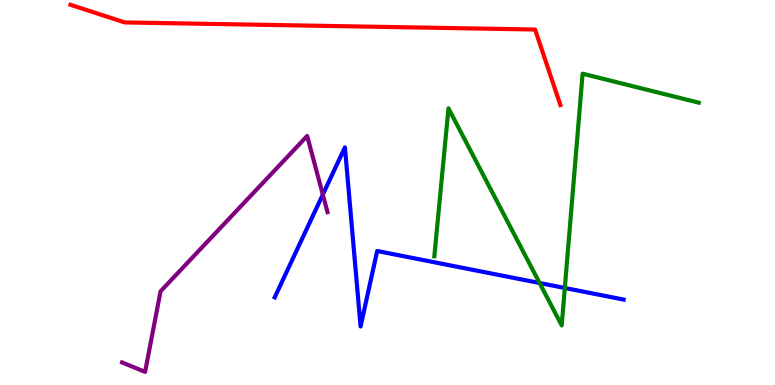[{'lines': ['blue', 'red'], 'intersections': []}, {'lines': ['green', 'red'], 'intersections': []}, {'lines': ['purple', 'red'], 'intersections': []}, {'lines': ['blue', 'green'], 'intersections': [{'x': 6.96, 'y': 2.65}, {'x': 7.29, 'y': 2.52}]}, {'lines': ['blue', 'purple'], 'intersections': [{'x': 4.17, 'y': 4.95}]}, {'lines': ['green', 'purple'], 'intersections': []}]